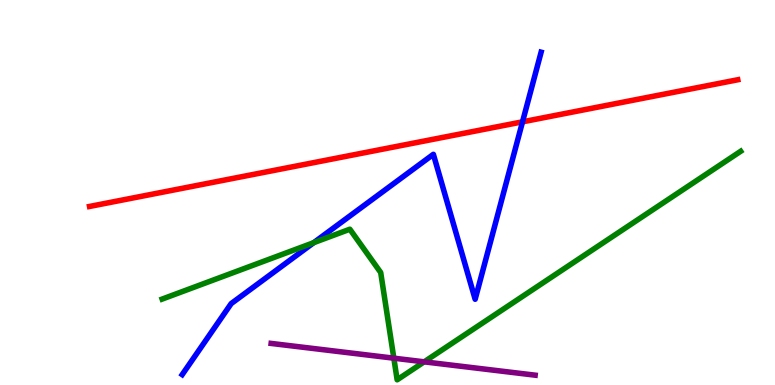[{'lines': ['blue', 'red'], 'intersections': [{'x': 6.74, 'y': 6.84}]}, {'lines': ['green', 'red'], 'intersections': []}, {'lines': ['purple', 'red'], 'intersections': []}, {'lines': ['blue', 'green'], 'intersections': [{'x': 4.05, 'y': 3.7}]}, {'lines': ['blue', 'purple'], 'intersections': []}, {'lines': ['green', 'purple'], 'intersections': [{'x': 5.08, 'y': 0.697}, {'x': 5.47, 'y': 0.602}]}]